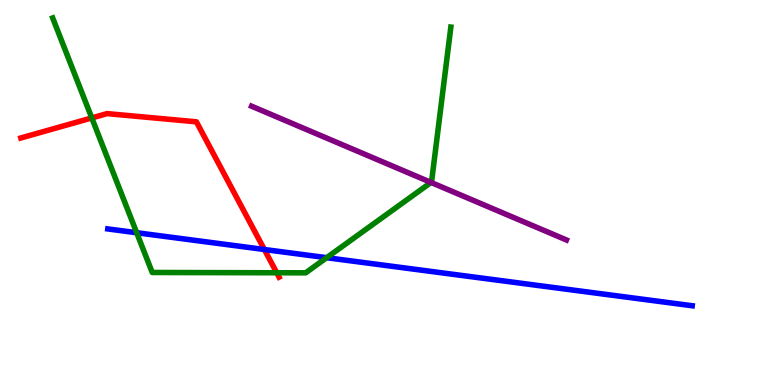[{'lines': ['blue', 'red'], 'intersections': [{'x': 3.41, 'y': 3.52}]}, {'lines': ['green', 'red'], 'intersections': [{'x': 1.18, 'y': 6.94}, {'x': 3.57, 'y': 2.92}]}, {'lines': ['purple', 'red'], 'intersections': []}, {'lines': ['blue', 'green'], 'intersections': [{'x': 1.76, 'y': 3.96}, {'x': 4.21, 'y': 3.31}]}, {'lines': ['blue', 'purple'], 'intersections': []}, {'lines': ['green', 'purple'], 'intersections': [{'x': 5.56, 'y': 5.26}]}]